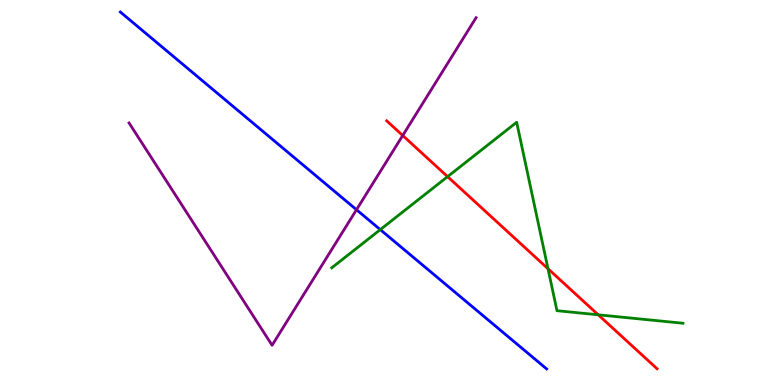[{'lines': ['blue', 'red'], 'intersections': []}, {'lines': ['green', 'red'], 'intersections': [{'x': 5.78, 'y': 5.41}, {'x': 7.07, 'y': 3.02}, {'x': 7.72, 'y': 1.82}]}, {'lines': ['purple', 'red'], 'intersections': [{'x': 5.2, 'y': 6.48}]}, {'lines': ['blue', 'green'], 'intersections': [{'x': 4.91, 'y': 4.04}]}, {'lines': ['blue', 'purple'], 'intersections': [{'x': 4.6, 'y': 4.55}]}, {'lines': ['green', 'purple'], 'intersections': []}]